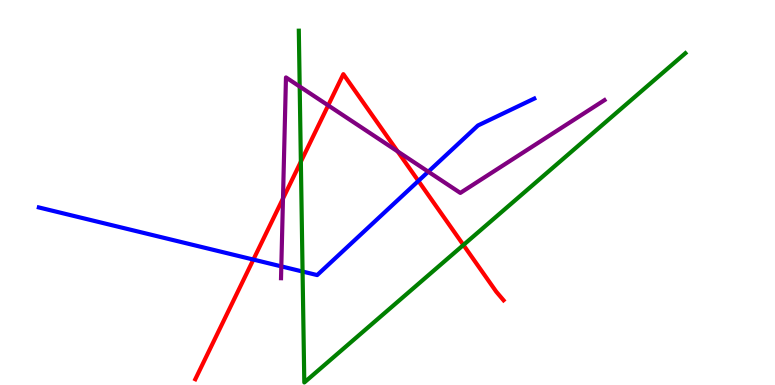[{'lines': ['blue', 'red'], 'intersections': [{'x': 3.27, 'y': 3.26}, {'x': 5.4, 'y': 5.3}]}, {'lines': ['green', 'red'], 'intersections': [{'x': 3.88, 'y': 5.8}, {'x': 5.98, 'y': 3.64}]}, {'lines': ['purple', 'red'], 'intersections': [{'x': 3.65, 'y': 4.84}, {'x': 4.23, 'y': 7.26}, {'x': 5.13, 'y': 6.07}]}, {'lines': ['blue', 'green'], 'intersections': [{'x': 3.9, 'y': 2.95}]}, {'lines': ['blue', 'purple'], 'intersections': [{'x': 3.63, 'y': 3.08}, {'x': 5.53, 'y': 5.54}]}, {'lines': ['green', 'purple'], 'intersections': [{'x': 3.87, 'y': 7.75}]}]